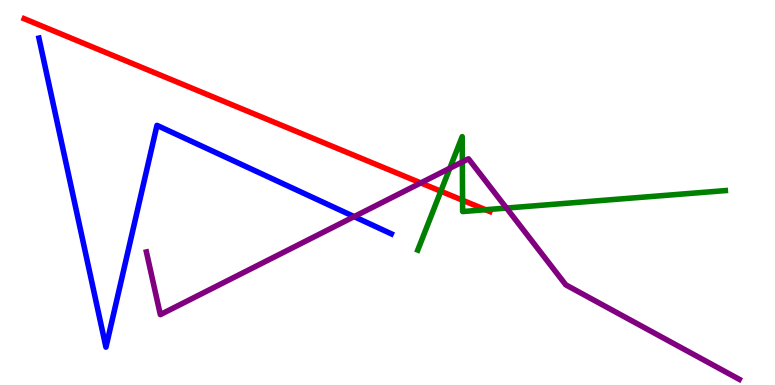[{'lines': ['blue', 'red'], 'intersections': []}, {'lines': ['green', 'red'], 'intersections': [{'x': 5.69, 'y': 5.03}, {'x': 5.97, 'y': 4.8}, {'x': 6.26, 'y': 4.55}]}, {'lines': ['purple', 'red'], 'intersections': [{'x': 5.43, 'y': 5.25}]}, {'lines': ['blue', 'green'], 'intersections': []}, {'lines': ['blue', 'purple'], 'intersections': [{'x': 4.57, 'y': 4.37}]}, {'lines': ['green', 'purple'], 'intersections': [{'x': 5.8, 'y': 5.63}, {'x': 5.97, 'y': 5.79}, {'x': 6.54, 'y': 4.6}]}]